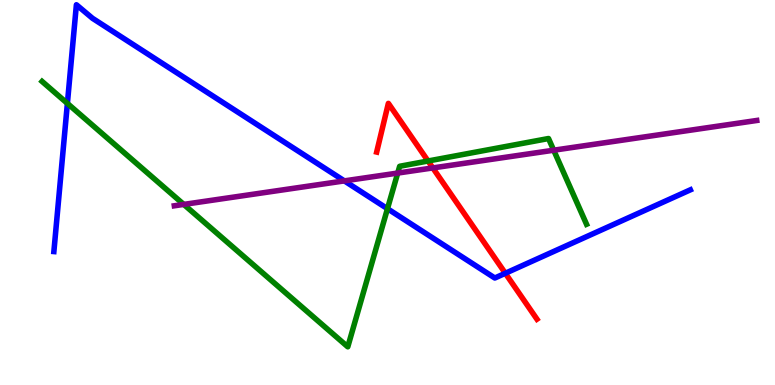[{'lines': ['blue', 'red'], 'intersections': [{'x': 6.52, 'y': 2.9}]}, {'lines': ['green', 'red'], 'intersections': [{'x': 5.52, 'y': 5.82}]}, {'lines': ['purple', 'red'], 'intersections': [{'x': 5.58, 'y': 5.64}]}, {'lines': ['blue', 'green'], 'intersections': [{'x': 0.87, 'y': 7.31}, {'x': 5.0, 'y': 4.58}]}, {'lines': ['blue', 'purple'], 'intersections': [{'x': 4.44, 'y': 5.3}]}, {'lines': ['green', 'purple'], 'intersections': [{'x': 2.37, 'y': 4.69}, {'x': 5.13, 'y': 5.5}, {'x': 7.14, 'y': 6.1}]}]